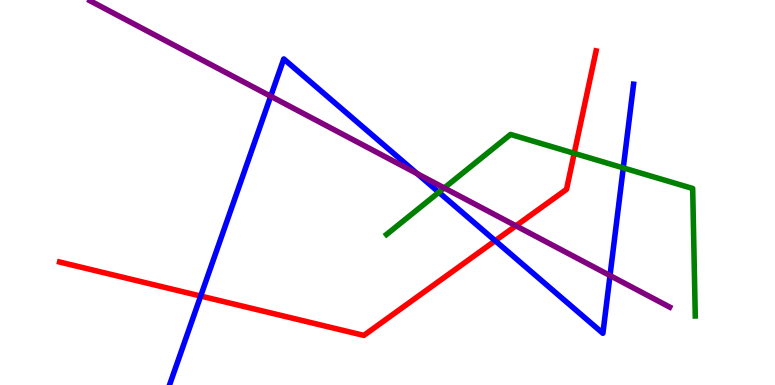[{'lines': ['blue', 'red'], 'intersections': [{'x': 2.59, 'y': 2.31}, {'x': 6.39, 'y': 3.75}]}, {'lines': ['green', 'red'], 'intersections': [{'x': 7.41, 'y': 6.02}]}, {'lines': ['purple', 'red'], 'intersections': [{'x': 6.66, 'y': 4.13}]}, {'lines': ['blue', 'green'], 'intersections': [{'x': 5.66, 'y': 5.01}, {'x': 8.04, 'y': 5.64}]}, {'lines': ['blue', 'purple'], 'intersections': [{'x': 3.49, 'y': 7.5}, {'x': 5.38, 'y': 5.49}, {'x': 7.87, 'y': 2.84}]}, {'lines': ['green', 'purple'], 'intersections': [{'x': 5.73, 'y': 5.12}]}]